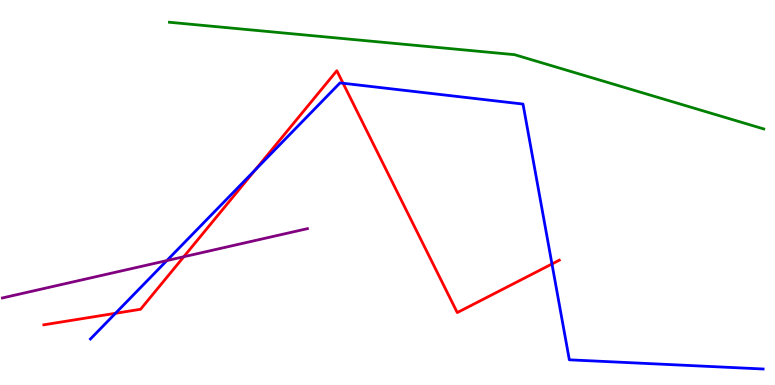[{'lines': ['blue', 'red'], 'intersections': [{'x': 1.49, 'y': 1.86}, {'x': 3.29, 'y': 5.59}, {'x': 4.43, 'y': 7.84}, {'x': 7.12, 'y': 3.14}]}, {'lines': ['green', 'red'], 'intersections': []}, {'lines': ['purple', 'red'], 'intersections': [{'x': 2.37, 'y': 3.33}]}, {'lines': ['blue', 'green'], 'intersections': []}, {'lines': ['blue', 'purple'], 'intersections': [{'x': 2.15, 'y': 3.23}]}, {'lines': ['green', 'purple'], 'intersections': []}]